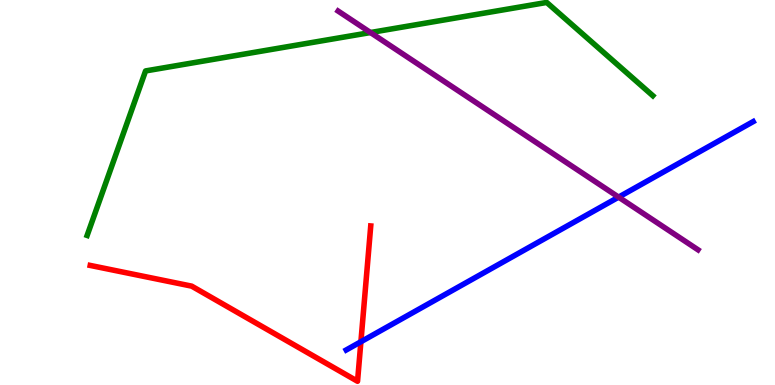[{'lines': ['blue', 'red'], 'intersections': [{'x': 4.66, 'y': 1.12}]}, {'lines': ['green', 'red'], 'intersections': []}, {'lines': ['purple', 'red'], 'intersections': []}, {'lines': ['blue', 'green'], 'intersections': []}, {'lines': ['blue', 'purple'], 'intersections': [{'x': 7.98, 'y': 4.88}]}, {'lines': ['green', 'purple'], 'intersections': [{'x': 4.78, 'y': 9.15}]}]